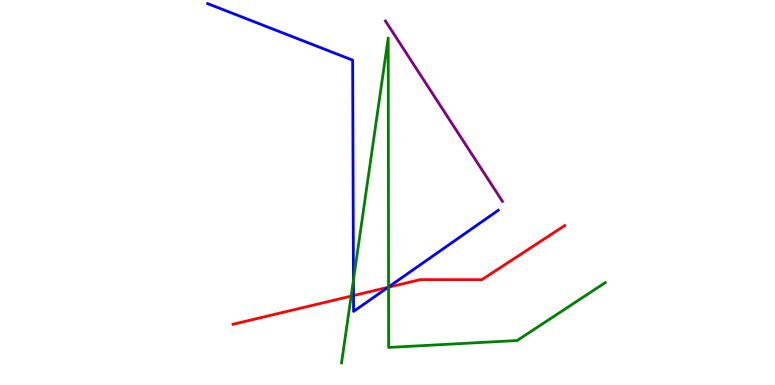[{'lines': ['blue', 'red'], 'intersections': [{'x': 4.56, 'y': 2.32}, {'x': 5.01, 'y': 2.54}]}, {'lines': ['green', 'red'], 'intersections': [{'x': 4.53, 'y': 2.31}, {'x': 5.01, 'y': 2.54}]}, {'lines': ['purple', 'red'], 'intersections': []}, {'lines': ['blue', 'green'], 'intersections': [{'x': 4.56, 'y': 2.73}, {'x': 5.01, 'y': 2.55}]}, {'lines': ['blue', 'purple'], 'intersections': []}, {'lines': ['green', 'purple'], 'intersections': []}]